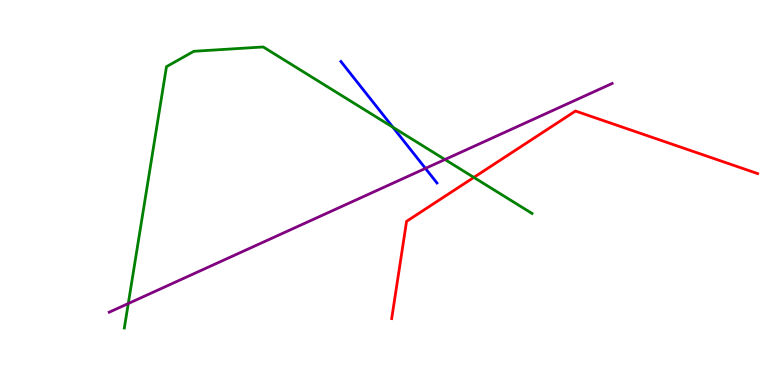[{'lines': ['blue', 'red'], 'intersections': []}, {'lines': ['green', 'red'], 'intersections': [{'x': 6.11, 'y': 5.39}]}, {'lines': ['purple', 'red'], 'intersections': []}, {'lines': ['blue', 'green'], 'intersections': [{'x': 5.07, 'y': 6.69}]}, {'lines': ['blue', 'purple'], 'intersections': [{'x': 5.49, 'y': 5.63}]}, {'lines': ['green', 'purple'], 'intersections': [{'x': 1.66, 'y': 2.12}, {'x': 5.74, 'y': 5.86}]}]